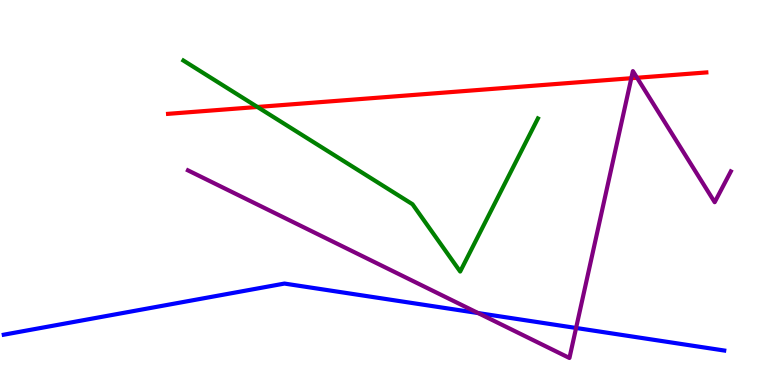[{'lines': ['blue', 'red'], 'intersections': []}, {'lines': ['green', 'red'], 'intersections': [{'x': 3.32, 'y': 7.22}]}, {'lines': ['purple', 'red'], 'intersections': [{'x': 8.15, 'y': 7.97}, {'x': 8.22, 'y': 7.98}]}, {'lines': ['blue', 'green'], 'intersections': []}, {'lines': ['blue', 'purple'], 'intersections': [{'x': 6.17, 'y': 1.87}, {'x': 7.43, 'y': 1.48}]}, {'lines': ['green', 'purple'], 'intersections': []}]